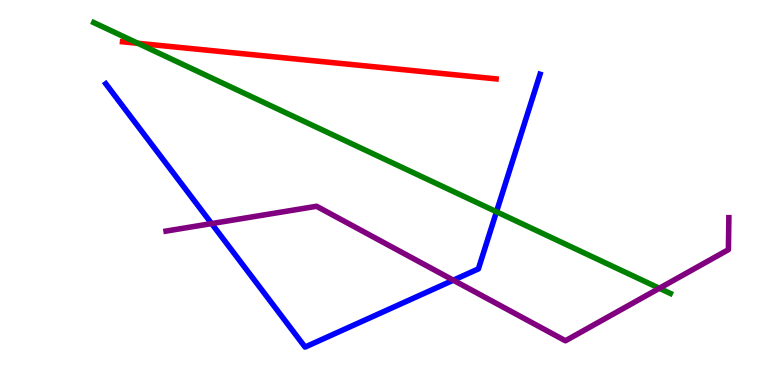[{'lines': ['blue', 'red'], 'intersections': []}, {'lines': ['green', 'red'], 'intersections': [{'x': 1.78, 'y': 8.88}]}, {'lines': ['purple', 'red'], 'intersections': []}, {'lines': ['blue', 'green'], 'intersections': [{'x': 6.41, 'y': 4.5}]}, {'lines': ['blue', 'purple'], 'intersections': [{'x': 2.73, 'y': 4.19}, {'x': 5.85, 'y': 2.72}]}, {'lines': ['green', 'purple'], 'intersections': [{'x': 8.51, 'y': 2.51}]}]